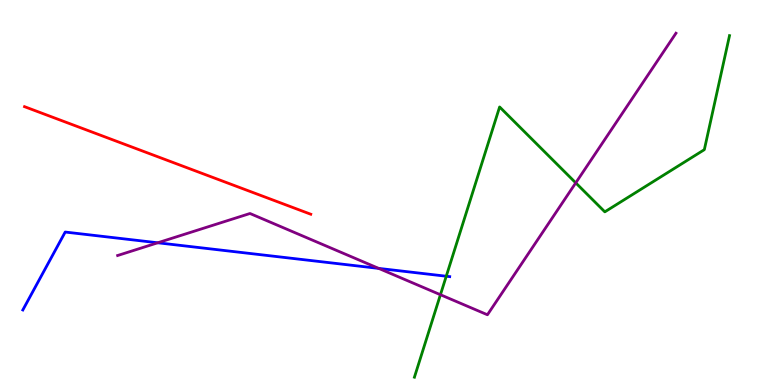[{'lines': ['blue', 'red'], 'intersections': []}, {'lines': ['green', 'red'], 'intersections': []}, {'lines': ['purple', 'red'], 'intersections': []}, {'lines': ['blue', 'green'], 'intersections': [{'x': 5.76, 'y': 2.83}]}, {'lines': ['blue', 'purple'], 'intersections': [{'x': 2.04, 'y': 3.69}, {'x': 4.89, 'y': 3.03}]}, {'lines': ['green', 'purple'], 'intersections': [{'x': 5.68, 'y': 2.34}, {'x': 7.43, 'y': 5.25}]}]